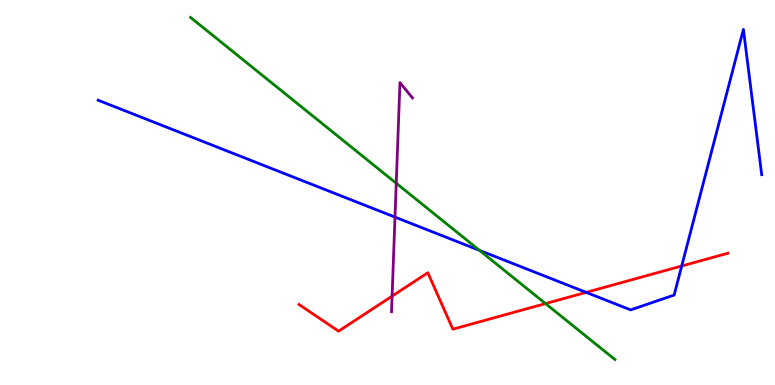[{'lines': ['blue', 'red'], 'intersections': [{'x': 7.56, 'y': 2.41}, {'x': 8.8, 'y': 3.09}]}, {'lines': ['green', 'red'], 'intersections': [{'x': 7.04, 'y': 2.11}]}, {'lines': ['purple', 'red'], 'intersections': [{'x': 5.06, 'y': 2.31}]}, {'lines': ['blue', 'green'], 'intersections': [{'x': 6.19, 'y': 3.5}]}, {'lines': ['blue', 'purple'], 'intersections': [{'x': 5.1, 'y': 4.36}]}, {'lines': ['green', 'purple'], 'intersections': [{'x': 5.11, 'y': 5.24}]}]